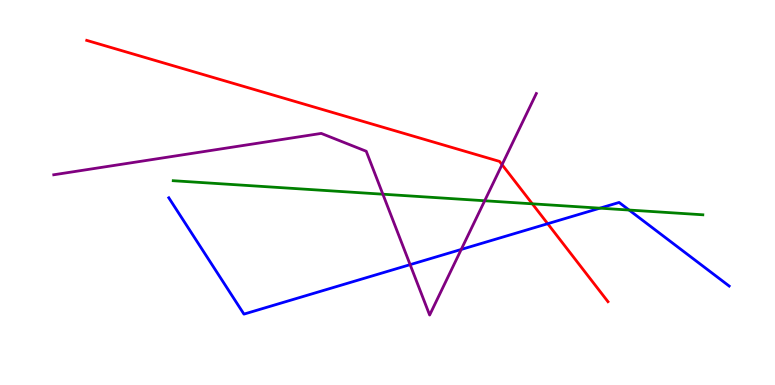[{'lines': ['blue', 'red'], 'intersections': [{'x': 7.07, 'y': 4.19}]}, {'lines': ['green', 'red'], 'intersections': [{'x': 6.87, 'y': 4.71}]}, {'lines': ['purple', 'red'], 'intersections': [{'x': 6.48, 'y': 5.72}]}, {'lines': ['blue', 'green'], 'intersections': [{'x': 7.74, 'y': 4.59}, {'x': 8.12, 'y': 4.54}]}, {'lines': ['blue', 'purple'], 'intersections': [{'x': 5.29, 'y': 3.13}, {'x': 5.95, 'y': 3.52}]}, {'lines': ['green', 'purple'], 'intersections': [{'x': 4.94, 'y': 4.96}, {'x': 6.25, 'y': 4.79}]}]